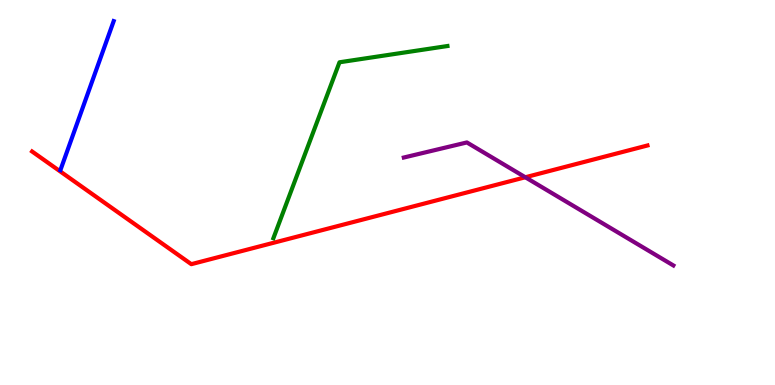[{'lines': ['blue', 'red'], 'intersections': []}, {'lines': ['green', 'red'], 'intersections': []}, {'lines': ['purple', 'red'], 'intersections': [{'x': 6.78, 'y': 5.4}]}, {'lines': ['blue', 'green'], 'intersections': []}, {'lines': ['blue', 'purple'], 'intersections': []}, {'lines': ['green', 'purple'], 'intersections': []}]